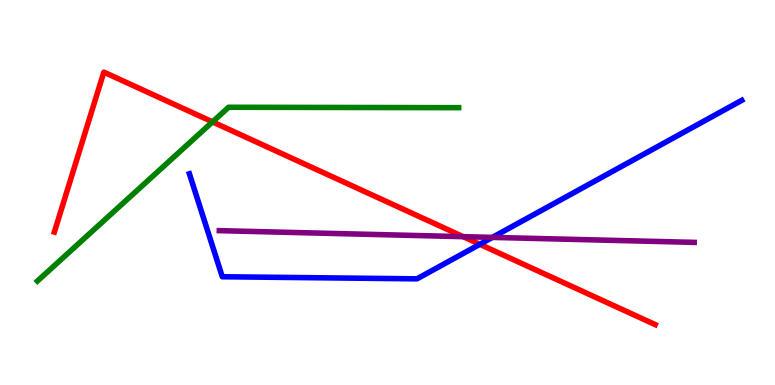[{'lines': ['blue', 'red'], 'intersections': [{'x': 6.19, 'y': 3.65}]}, {'lines': ['green', 'red'], 'intersections': [{'x': 2.74, 'y': 6.83}]}, {'lines': ['purple', 'red'], 'intersections': [{'x': 5.98, 'y': 3.85}]}, {'lines': ['blue', 'green'], 'intersections': []}, {'lines': ['blue', 'purple'], 'intersections': [{'x': 6.35, 'y': 3.83}]}, {'lines': ['green', 'purple'], 'intersections': []}]